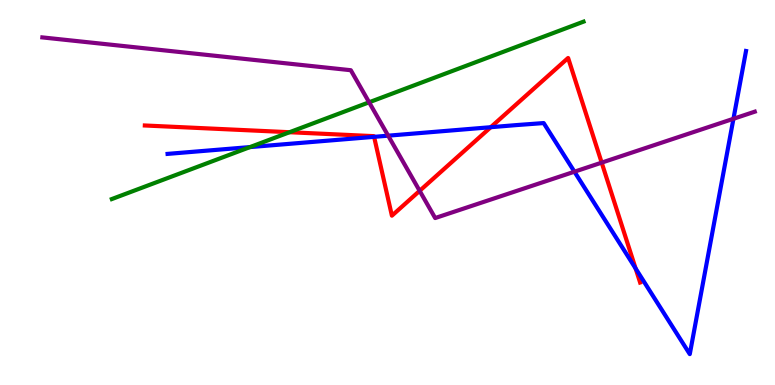[{'lines': ['blue', 'red'], 'intersections': [{'x': 4.83, 'y': 6.45}, {'x': 6.33, 'y': 6.7}, {'x': 8.2, 'y': 3.03}]}, {'lines': ['green', 'red'], 'intersections': [{'x': 3.74, 'y': 6.57}]}, {'lines': ['purple', 'red'], 'intersections': [{'x': 5.41, 'y': 5.04}, {'x': 7.76, 'y': 5.78}]}, {'lines': ['blue', 'green'], 'intersections': [{'x': 3.23, 'y': 6.18}]}, {'lines': ['blue', 'purple'], 'intersections': [{'x': 5.01, 'y': 6.48}, {'x': 7.41, 'y': 5.54}, {'x': 9.46, 'y': 6.91}]}, {'lines': ['green', 'purple'], 'intersections': [{'x': 4.76, 'y': 7.34}]}]